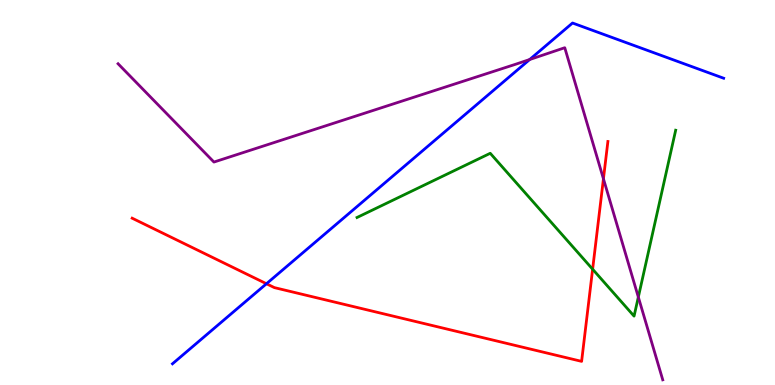[{'lines': ['blue', 'red'], 'intersections': [{'x': 3.44, 'y': 2.63}]}, {'lines': ['green', 'red'], 'intersections': [{'x': 7.65, 'y': 3.01}]}, {'lines': ['purple', 'red'], 'intersections': [{'x': 7.79, 'y': 5.36}]}, {'lines': ['blue', 'green'], 'intersections': []}, {'lines': ['blue', 'purple'], 'intersections': [{'x': 6.83, 'y': 8.45}]}, {'lines': ['green', 'purple'], 'intersections': [{'x': 8.24, 'y': 2.28}]}]